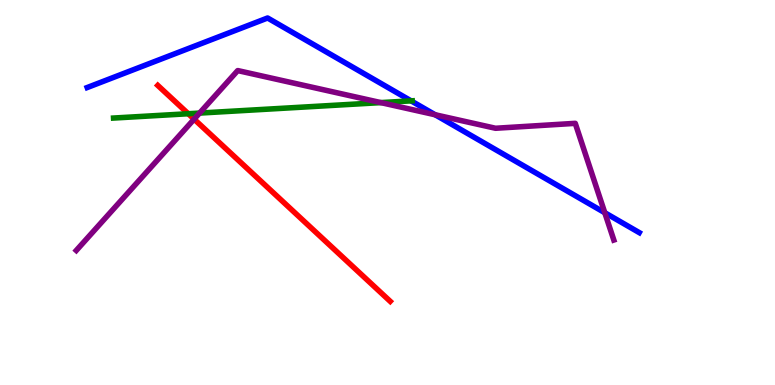[{'lines': ['blue', 'red'], 'intersections': []}, {'lines': ['green', 'red'], 'intersections': [{'x': 2.43, 'y': 7.05}]}, {'lines': ['purple', 'red'], 'intersections': [{'x': 2.5, 'y': 6.9}]}, {'lines': ['blue', 'green'], 'intersections': [{'x': 5.3, 'y': 7.38}]}, {'lines': ['blue', 'purple'], 'intersections': [{'x': 5.62, 'y': 7.02}, {'x': 7.8, 'y': 4.48}]}, {'lines': ['green', 'purple'], 'intersections': [{'x': 2.58, 'y': 7.06}, {'x': 4.91, 'y': 7.33}]}]